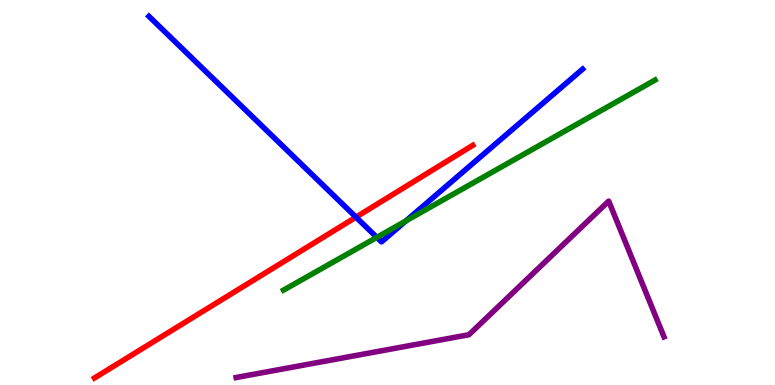[{'lines': ['blue', 'red'], 'intersections': [{'x': 4.59, 'y': 4.36}]}, {'lines': ['green', 'red'], 'intersections': []}, {'lines': ['purple', 'red'], 'intersections': []}, {'lines': ['blue', 'green'], 'intersections': [{'x': 4.86, 'y': 3.83}, {'x': 5.24, 'y': 4.26}]}, {'lines': ['blue', 'purple'], 'intersections': []}, {'lines': ['green', 'purple'], 'intersections': []}]